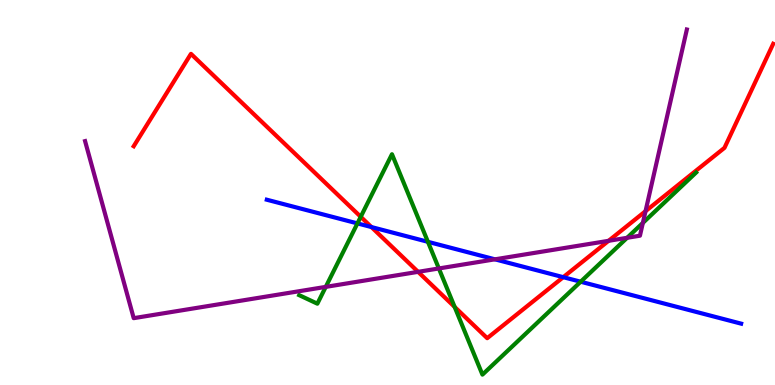[{'lines': ['blue', 'red'], 'intersections': [{'x': 4.79, 'y': 4.1}, {'x': 7.27, 'y': 2.8}]}, {'lines': ['green', 'red'], 'intersections': [{'x': 4.65, 'y': 4.37}, {'x': 5.87, 'y': 2.03}]}, {'lines': ['purple', 'red'], 'intersections': [{'x': 5.39, 'y': 2.94}, {'x': 7.85, 'y': 3.74}, {'x': 8.33, 'y': 4.51}]}, {'lines': ['blue', 'green'], 'intersections': [{'x': 4.61, 'y': 4.2}, {'x': 5.52, 'y': 3.72}, {'x': 7.49, 'y': 2.68}]}, {'lines': ['blue', 'purple'], 'intersections': [{'x': 6.39, 'y': 3.26}]}, {'lines': ['green', 'purple'], 'intersections': [{'x': 4.2, 'y': 2.55}, {'x': 5.66, 'y': 3.03}, {'x': 8.09, 'y': 3.82}, {'x': 8.29, 'y': 4.21}]}]